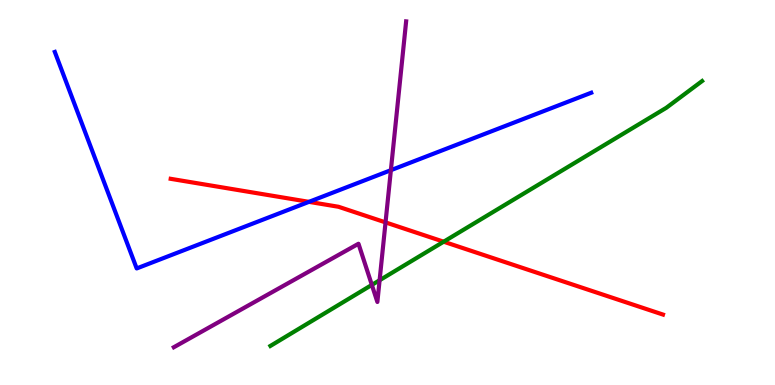[{'lines': ['blue', 'red'], 'intersections': [{'x': 3.99, 'y': 4.76}]}, {'lines': ['green', 'red'], 'intersections': [{'x': 5.72, 'y': 3.72}]}, {'lines': ['purple', 'red'], 'intersections': [{'x': 4.97, 'y': 4.22}]}, {'lines': ['blue', 'green'], 'intersections': []}, {'lines': ['blue', 'purple'], 'intersections': [{'x': 5.04, 'y': 5.58}]}, {'lines': ['green', 'purple'], 'intersections': [{'x': 4.8, 'y': 2.6}, {'x': 4.9, 'y': 2.72}]}]